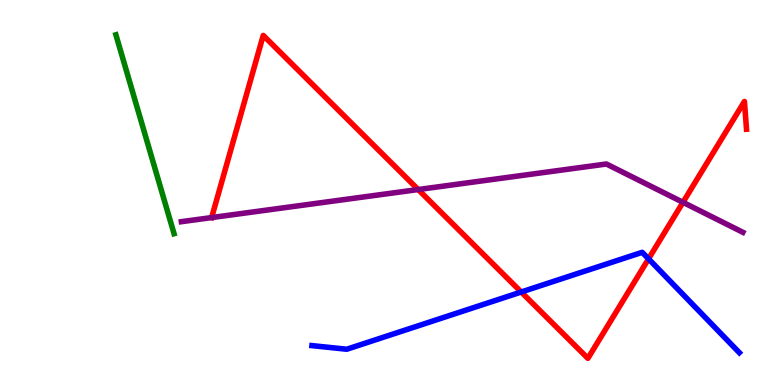[{'lines': ['blue', 'red'], 'intersections': [{'x': 6.73, 'y': 2.42}, {'x': 8.37, 'y': 3.28}]}, {'lines': ['green', 'red'], 'intersections': []}, {'lines': ['purple', 'red'], 'intersections': [{'x': 2.73, 'y': 4.35}, {'x': 5.4, 'y': 5.08}, {'x': 8.81, 'y': 4.74}]}, {'lines': ['blue', 'green'], 'intersections': []}, {'lines': ['blue', 'purple'], 'intersections': []}, {'lines': ['green', 'purple'], 'intersections': []}]